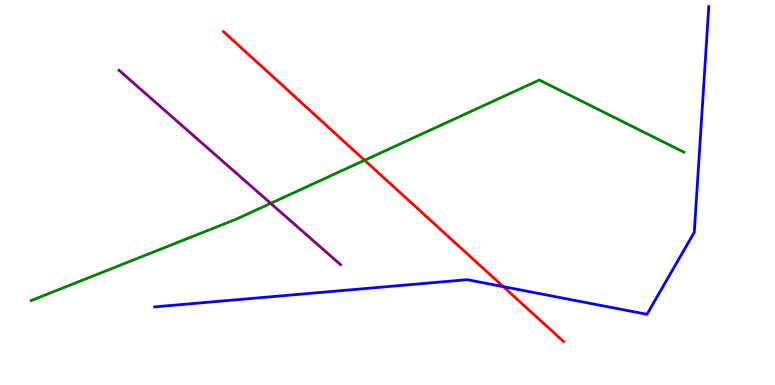[{'lines': ['blue', 'red'], 'intersections': [{'x': 6.49, 'y': 2.56}]}, {'lines': ['green', 'red'], 'intersections': [{'x': 4.7, 'y': 5.84}]}, {'lines': ['purple', 'red'], 'intersections': []}, {'lines': ['blue', 'green'], 'intersections': []}, {'lines': ['blue', 'purple'], 'intersections': []}, {'lines': ['green', 'purple'], 'intersections': [{'x': 3.49, 'y': 4.72}]}]